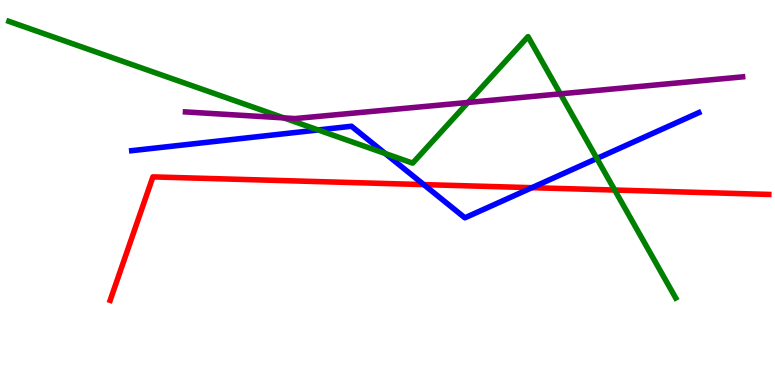[{'lines': ['blue', 'red'], 'intersections': [{'x': 5.47, 'y': 5.21}, {'x': 6.86, 'y': 5.13}]}, {'lines': ['green', 'red'], 'intersections': [{'x': 7.93, 'y': 5.06}]}, {'lines': ['purple', 'red'], 'intersections': []}, {'lines': ['blue', 'green'], 'intersections': [{'x': 4.11, 'y': 6.62}, {'x': 4.97, 'y': 6.01}, {'x': 7.7, 'y': 5.88}]}, {'lines': ['blue', 'purple'], 'intersections': []}, {'lines': ['green', 'purple'], 'intersections': [{'x': 3.66, 'y': 6.94}, {'x': 6.04, 'y': 7.34}, {'x': 7.23, 'y': 7.56}]}]